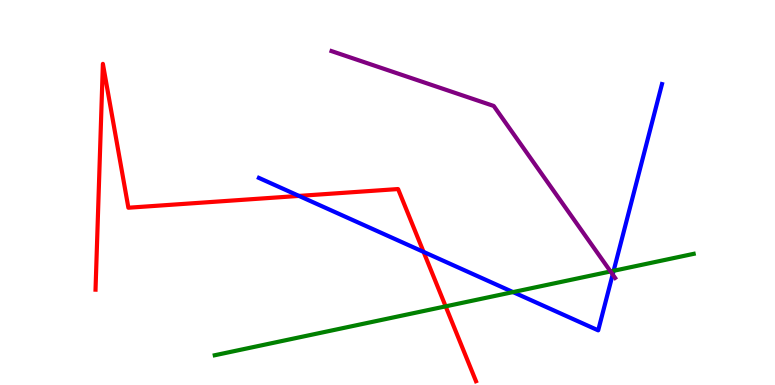[{'lines': ['blue', 'red'], 'intersections': [{'x': 3.86, 'y': 4.91}, {'x': 5.47, 'y': 3.46}]}, {'lines': ['green', 'red'], 'intersections': [{'x': 5.75, 'y': 2.04}]}, {'lines': ['purple', 'red'], 'intersections': []}, {'lines': ['blue', 'green'], 'intersections': [{'x': 6.62, 'y': 2.41}, {'x': 7.92, 'y': 2.97}]}, {'lines': ['blue', 'purple'], 'intersections': [{'x': 7.91, 'y': 2.87}]}, {'lines': ['green', 'purple'], 'intersections': [{'x': 7.88, 'y': 2.95}]}]